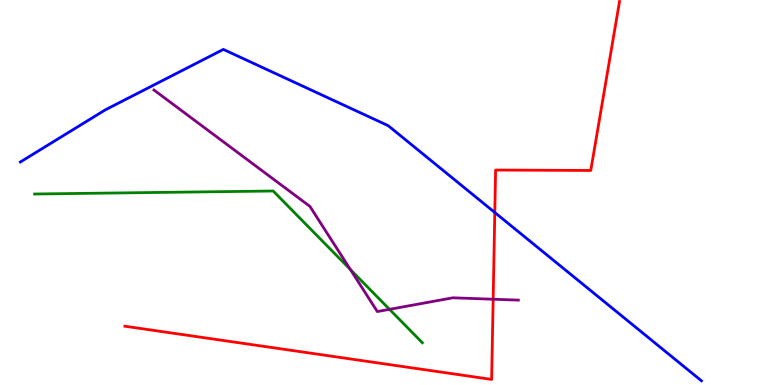[{'lines': ['blue', 'red'], 'intersections': [{'x': 6.38, 'y': 4.48}]}, {'lines': ['green', 'red'], 'intersections': []}, {'lines': ['purple', 'red'], 'intersections': [{'x': 6.36, 'y': 2.23}]}, {'lines': ['blue', 'green'], 'intersections': []}, {'lines': ['blue', 'purple'], 'intersections': []}, {'lines': ['green', 'purple'], 'intersections': [{'x': 4.52, 'y': 3.0}, {'x': 5.03, 'y': 1.97}]}]